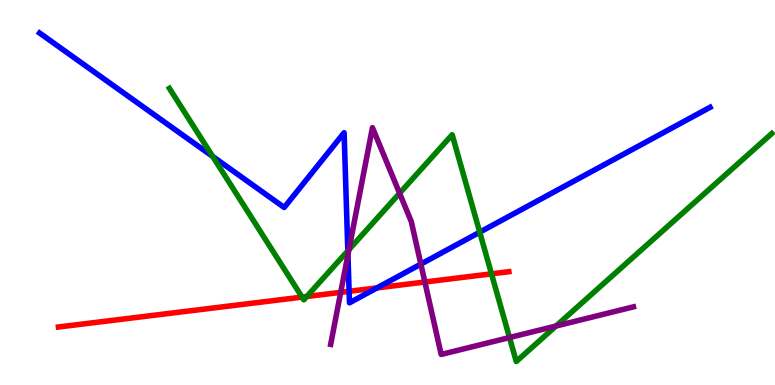[{'lines': ['blue', 'red'], 'intersections': [{'x': 4.5, 'y': 2.43}, {'x': 4.86, 'y': 2.52}]}, {'lines': ['green', 'red'], 'intersections': [{'x': 3.9, 'y': 2.28}, {'x': 3.96, 'y': 2.3}, {'x': 6.34, 'y': 2.89}]}, {'lines': ['purple', 'red'], 'intersections': [{'x': 4.4, 'y': 2.41}, {'x': 5.48, 'y': 2.67}]}, {'lines': ['blue', 'green'], 'intersections': [{'x': 2.74, 'y': 5.94}, {'x': 4.49, 'y': 3.48}, {'x': 6.19, 'y': 3.97}]}, {'lines': ['blue', 'purple'], 'intersections': [{'x': 4.49, 'y': 3.38}, {'x': 5.43, 'y': 3.14}]}, {'lines': ['green', 'purple'], 'intersections': [{'x': 4.5, 'y': 3.52}, {'x': 5.16, 'y': 4.98}, {'x': 6.57, 'y': 1.23}, {'x': 7.17, 'y': 1.53}]}]